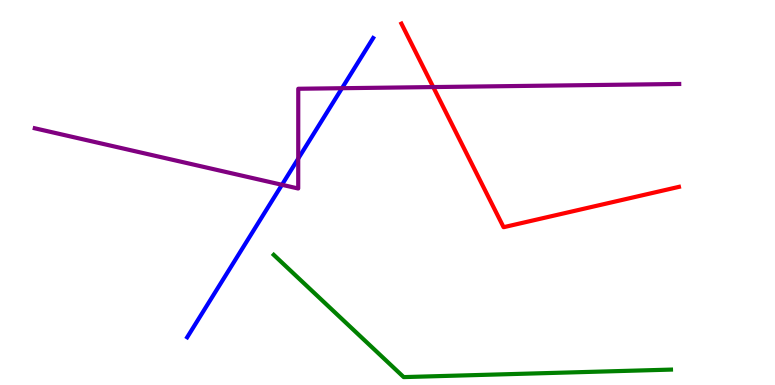[{'lines': ['blue', 'red'], 'intersections': []}, {'lines': ['green', 'red'], 'intersections': []}, {'lines': ['purple', 'red'], 'intersections': [{'x': 5.59, 'y': 7.74}]}, {'lines': ['blue', 'green'], 'intersections': []}, {'lines': ['blue', 'purple'], 'intersections': [{'x': 3.64, 'y': 5.2}, {'x': 3.85, 'y': 5.88}, {'x': 4.41, 'y': 7.71}]}, {'lines': ['green', 'purple'], 'intersections': []}]